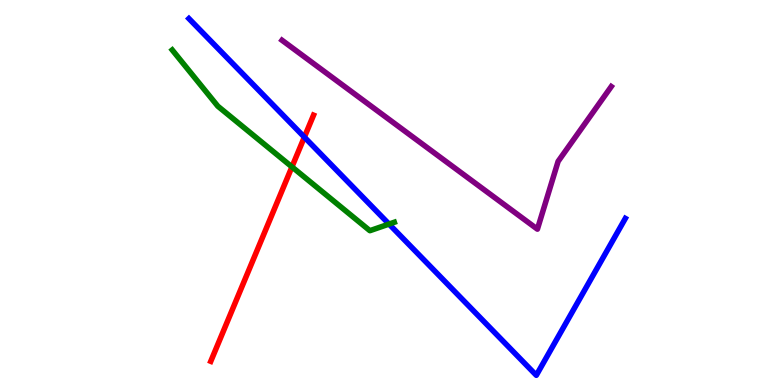[{'lines': ['blue', 'red'], 'intersections': [{'x': 3.93, 'y': 6.44}]}, {'lines': ['green', 'red'], 'intersections': [{'x': 3.77, 'y': 5.67}]}, {'lines': ['purple', 'red'], 'intersections': []}, {'lines': ['blue', 'green'], 'intersections': [{'x': 5.02, 'y': 4.18}]}, {'lines': ['blue', 'purple'], 'intersections': []}, {'lines': ['green', 'purple'], 'intersections': []}]